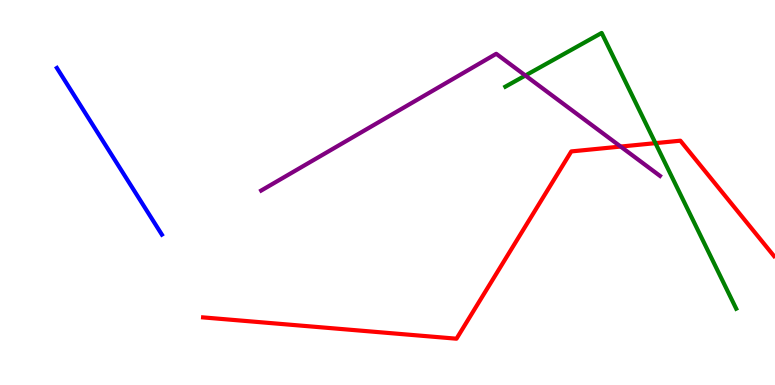[{'lines': ['blue', 'red'], 'intersections': []}, {'lines': ['green', 'red'], 'intersections': [{'x': 8.46, 'y': 6.28}]}, {'lines': ['purple', 'red'], 'intersections': [{'x': 8.01, 'y': 6.19}]}, {'lines': ['blue', 'green'], 'intersections': []}, {'lines': ['blue', 'purple'], 'intersections': []}, {'lines': ['green', 'purple'], 'intersections': [{'x': 6.78, 'y': 8.04}]}]